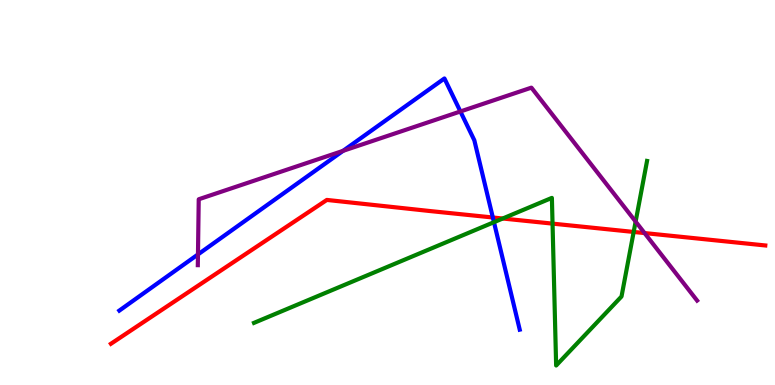[{'lines': ['blue', 'red'], 'intersections': [{'x': 6.36, 'y': 4.35}]}, {'lines': ['green', 'red'], 'intersections': [{'x': 6.49, 'y': 4.32}, {'x': 7.13, 'y': 4.19}, {'x': 8.18, 'y': 3.98}]}, {'lines': ['purple', 'red'], 'intersections': [{'x': 8.32, 'y': 3.95}]}, {'lines': ['blue', 'green'], 'intersections': [{'x': 6.37, 'y': 4.23}]}, {'lines': ['blue', 'purple'], 'intersections': [{'x': 2.55, 'y': 3.39}, {'x': 4.43, 'y': 6.08}, {'x': 5.94, 'y': 7.1}]}, {'lines': ['green', 'purple'], 'intersections': [{'x': 8.2, 'y': 4.24}]}]